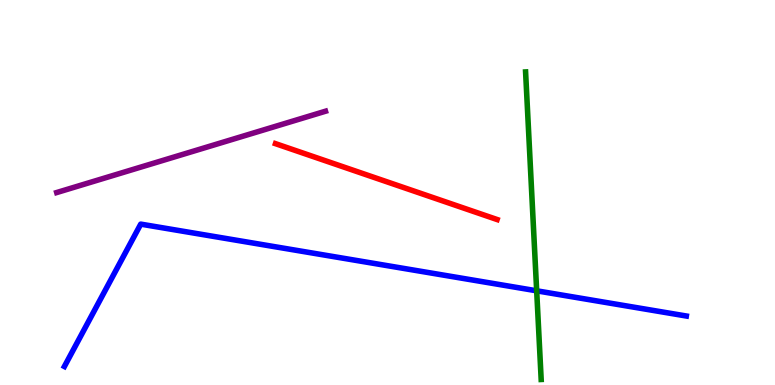[{'lines': ['blue', 'red'], 'intersections': []}, {'lines': ['green', 'red'], 'intersections': []}, {'lines': ['purple', 'red'], 'intersections': []}, {'lines': ['blue', 'green'], 'intersections': [{'x': 6.92, 'y': 2.45}]}, {'lines': ['blue', 'purple'], 'intersections': []}, {'lines': ['green', 'purple'], 'intersections': []}]